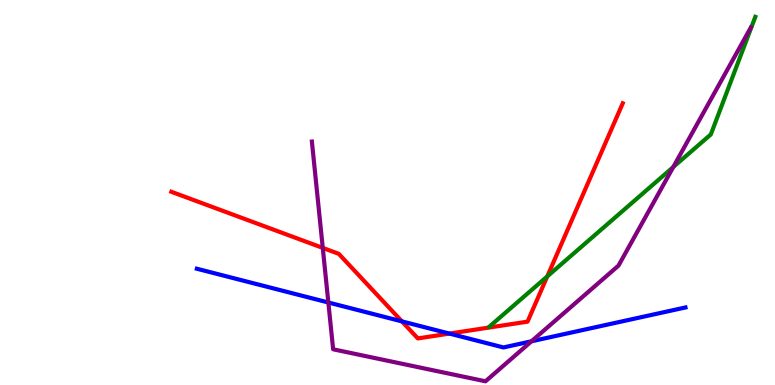[{'lines': ['blue', 'red'], 'intersections': [{'x': 5.19, 'y': 1.65}, {'x': 5.8, 'y': 1.34}]}, {'lines': ['green', 'red'], 'intersections': [{'x': 7.06, 'y': 2.82}]}, {'lines': ['purple', 'red'], 'intersections': [{'x': 4.16, 'y': 3.56}]}, {'lines': ['blue', 'green'], 'intersections': []}, {'lines': ['blue', 'purple'], 'intersections': [{'x': 4.24, 'y': 2.14}, {'x': 6.86, 'y': 1.14}]}, {'lines': ['green', 'purple'], 'intersections': [{'x': 8.69, 'y': 5.66}]}]